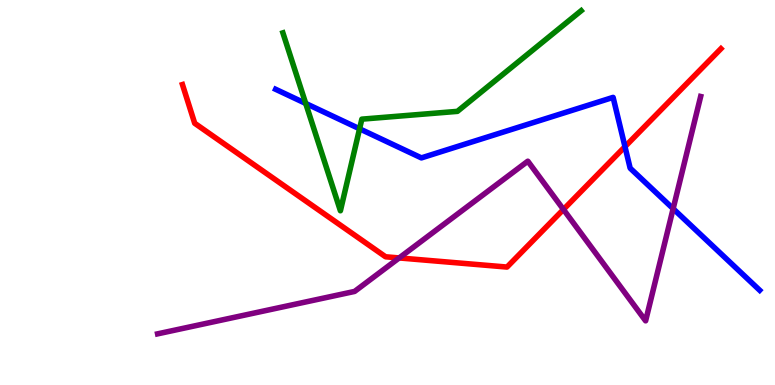[{'lines': ['blue', 'red'], 'intersections': [{'x': 8.06, 'y': 6.19}]}, {'lines': ['green', 'red'], 'intersections': []}, {'lines': ['purple', 'red'], 'intersections': [{'x': 5.15, 'y': 3.3}, {'x': 7.27, 'y': 4.56}]}, {'lines': ['blue', 'green'], 'intersections': [{'x': 3.94, 'y': 7.31}, {'x': 4.64, 'y': 6.65}]}, {'lines': ['blue', 'purple'], 'intersections': [{'x': 8.69, 'y': 4.58}]}, {'lines': ['green', 'purple'], 'intersections': []}]